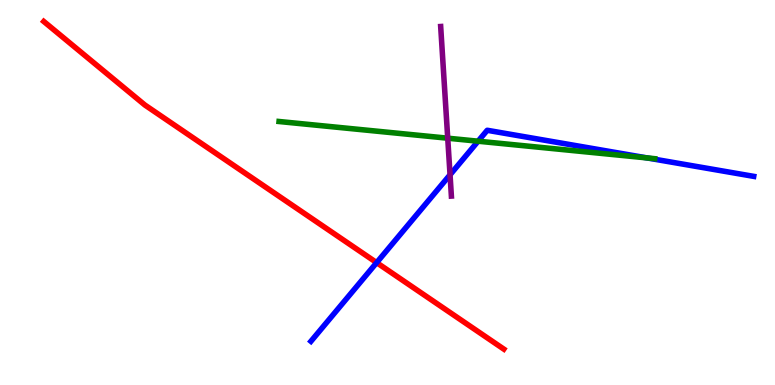[{'lines': ['blue', 'red'], 'intersections': [{'x': 4.86, 'y': 3.18}]}, {'lines': ['green', 'red'], 'intersections': []}, {'lines': ['purple', 'red'], 'intersections': []}, {'lines': ['blue', 'green'], 'intersections': [{'x': 6.17, 'y': 6.33}, {'x': 8.35, 'y': 5.9}]}, {'lines': ['blue', 'purple'], 'intersections': [{'x': 5.81, 'y': 5.46}]}, {'lines': ['green', 'purple'], 'intersections': [{'x': 5.78, 'y': 6.41}]}]